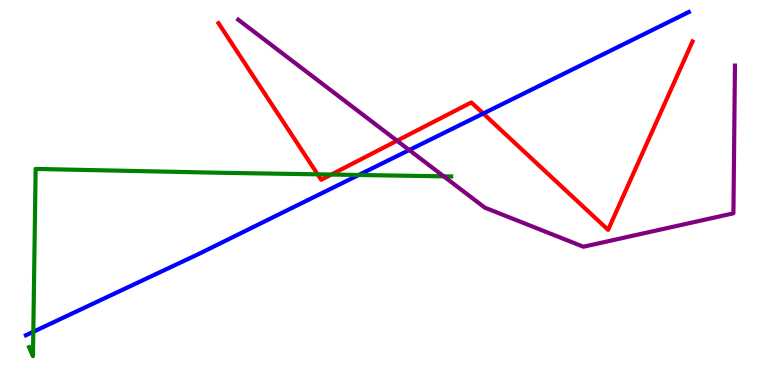[{'lines': ['blue', 'red'], 'intersections': [{'x': 6.24, 'y': 7.05}]}, {'lines': ['green', 'red'], 'intersections': [{'x': 4.1, 'y': 5.47}, {'x': 4.28, 'y': 5.47}]}, {'lines': ['purple', 'red'], 'intersections': [{'x': 5.12, 'y': 6.34}]}, {'lines': ['blue', 'green'], 'intersections': [{'x': 0.43, 'y': 1.38}, {'x': 4.63, 'y': 5.45}]}, {'lines': ['blue', 'purple'], 'intersections': [{'x': 5.28, 'y': 6.1}]}, {'lines': ['green', 'purple'], 'intersections': [{'x': 5.73, 'y': 5.42}]}]